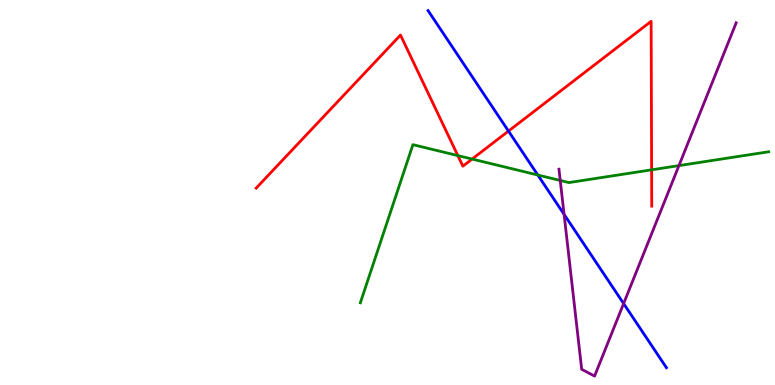[{'lines': ['blue', 'red'], 'intersections': [{'x': 6.56, 'y': 6.6}]}, {'lines': ['green', 'red'], 'intersections': [{'x': 5.91, 'y': 5.96}, {'x': 6.09, 'y': 5.87}, {'x': 8.41, 'y': 5.59}]}, {'lines': ['purple', 'red'], 'intersections': []}, {'lines': ['blue', 'green'], 'intersections': [{'x': 6.94, 'y': 5.45}]}, {'lines': ['blue', 'purple'], 'intersections': [{'x': 7.28, 'y': 4.43}, {'x': 8.05, 'y': 2.11}]}, {'lines': ['green', 'purple'], 'intersections': [{'x': 7.23, 'y': 5.31}, {'x': 8.76, 'y': 5.7}]}]